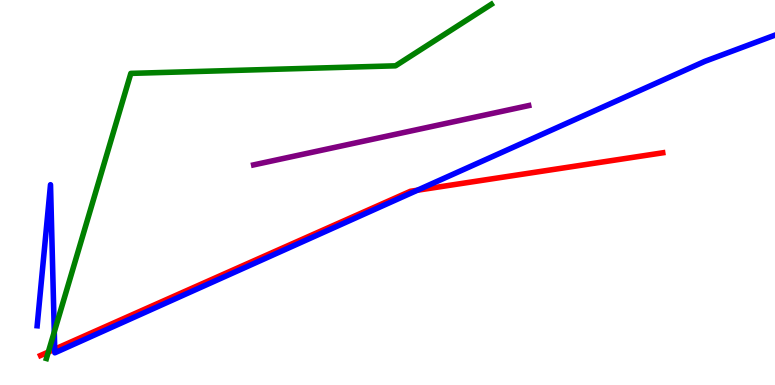[{'lines': ['blue', 'red'], 'intersections': [{'x': 0.706, 'y': 0.93}, {'x': 5.39, 'y': 5.06}]}, {'lines': ['green', 'red'], 'intersections': [{'x': 0.624, 'y': 0.856}]}, {'lines': ['purple', 'red'], 'intersections': []}, {'lines': ['blue', 'green'], 'intersections': [{'x': 0.7, 'y': 1.38}]}, {'lines': ['blue', 'purple'], 'intersections': []}, {'lines': ['green', 'purple'], 'intersections': []}]